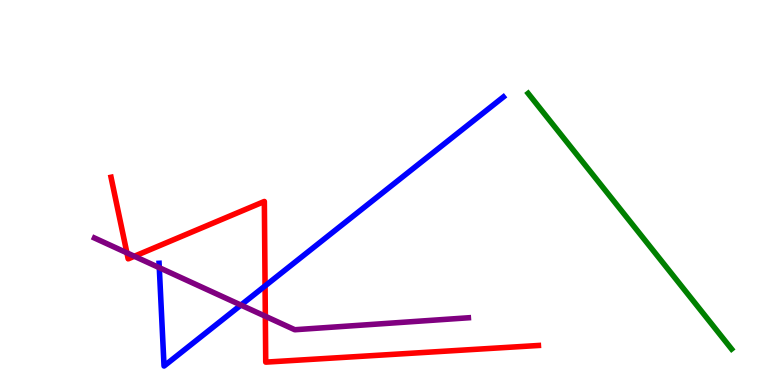[{'lines': ['blue', 'red'], 'intersections': [{'x': 3.42, 'y': 2.57}]}, {'lines': ['green', 'red'], 'intersections': []}, {'lines': ['purple', 'red'], 'intersections': [{'x': 1.64, 'y': 3.43}, {'x': 1.73, 'y': 3.34}, {'x': 3.42, 'y': 1.79}]}, {'lines': ['blue', 'green'], 'intersections': []}, {'lines': ['blue', 'purple'], 'intersections': [{'x': 2.06, 'y': 3.05}, {'x': 3.11, 'y': 2.08}]}, {'lines': ['green', 'purple'], 'intersections': []}]